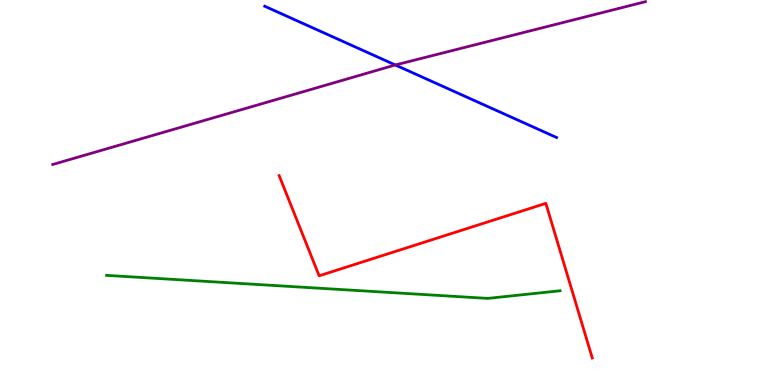[{'lines': ['blue', 'red'], 'intersections': []}, {'lines': ['green', 'red'], 'intersections': []}, {'lines': ['purple', 'red'], 'intersections': []}, {'lines': ['blue', 'green'], 'intersections': []}, {'lines': ['blue', 'purple'], 'intersections': [{'x': 5.1, 'y': 8.31}]}, {'lines': ['green', 'purple'], 'intersections': []}]